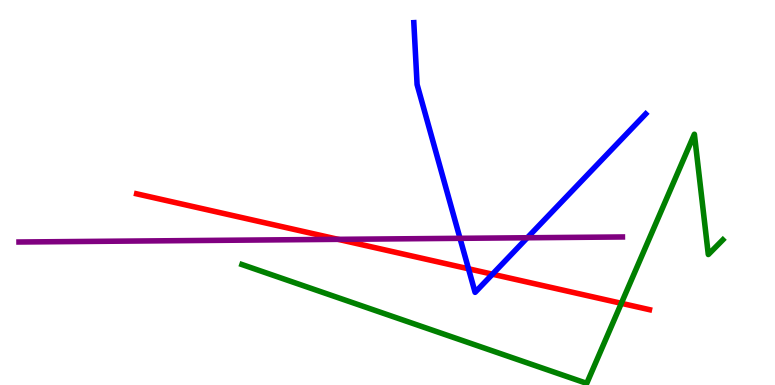[{'lines': ['blue', 'red'], 'intersections': [{'x': 6.05, 'y': 3.02}, {'x': 6.35, 'y': 2.88}]}, {'lines': ['green', 'red'], 'intersections': [{'x': 8.02, 'y': 2.12}]}, {'lines': ['purple', 'red'], 'intersections': [{'x': 4.36, 'y': 3.78}]}, {'lines': ['blue', 'green'], 'intersections': []}, {'lines': ['blue', 'purple'], 'intersections': [{'x': 5.94, 'y': 3.81}, {'x': 6.8, 'y': 3.82}]}, {'lines': ['green', 'purple'], 'intersections': []}]